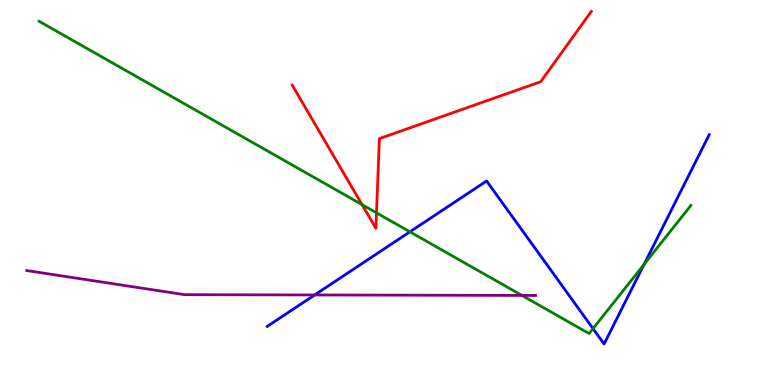[{'lines': ['blue', 'red'], 'intersections': []}, {'lines': ['green', 'red'], 'intersections': [{'x': 4.67, 'y': 4.68}, {'x': 4.86, 'y': 4.47}]}, {'lines': ['purple', 'red'], 'intersections': []}, {'lines': ['blue', 'green'], 'intersections': [{'x': 5.29, 'y': 3.98}, {'x': 7.65, 'y': 1.46}, {'x': 8.31, 'y': 3.13}]}, {'lines': ['blue', 'purple'], 'intersections': [{'x': 4.06, 'y': 2.34}]}, {'lines': ['green', 'purple'], 'intersections': [{'x': 6.73, 'y': 2.33}]}]